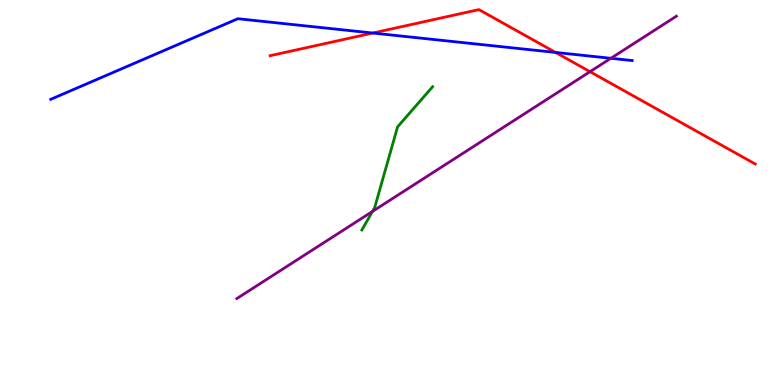[{'lines': ['blue', 'red'], 'intersections': [{'x': 4.81, 'y': 9.14}, {'x': 7.17, 'y': 8.64}]}, {'lines': ['green', 'red'], 'intersections': []}, {'lines': ['purple', 'red'], 'intersections': [{'x': 7.61, 'y': 8.14}]}, {'lines': ['blue', 'green'], 'intersections': []}, {'lines': ['blue', 'purple'], 'intersections': [{'x': 7.88, 'y': 8.49}]}, {'lines': ['green', 'purple'], 'intersections': [{'x': 4.81, 'y': 4.51}]}]